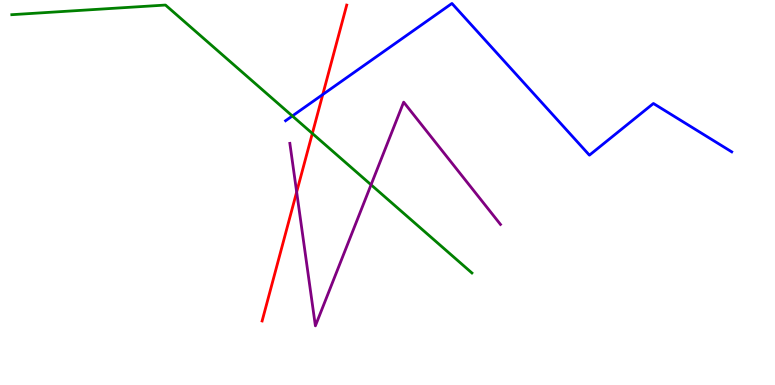[{'lines': ['blue', 'red'], 'intersections': [{'x': 4.16, 'y': 7.54}]}, {'lines': ['green', 'red'], 'intersections': [{'x': 4.03, 'y': 6.53}]}, {'lines': ['purple', 'red'], 'intersections': [{'x': 3.83, 'y': 5.01}]}, {'lines': ['blue', 'green'], 'intersections': [{'x': 3.77, 'y': 6.99}]}, {'lines': ['blue', 'purple'], 'intersections': []}, {'lines': ['green', 'purple'], 'intersections': [{'x': 4.79, 'y': 5.2}]}]